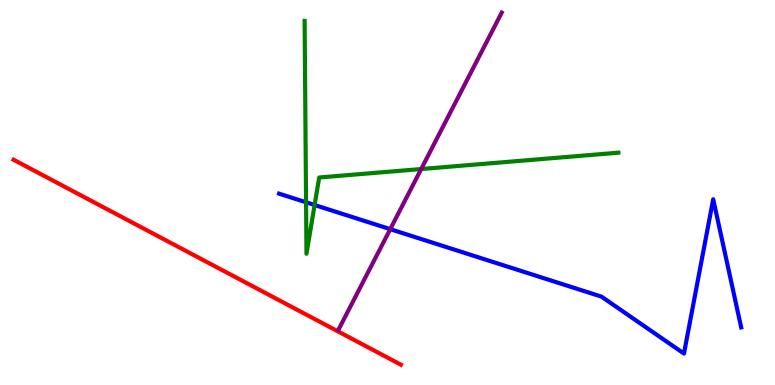[{'lines': ['blue', 'red'], 'intersections': []}, {'lines': ['green', 'red'], 'intersections': []}, {'lines': ['purple', 'red'], 'intersections': []}, {'lines': ['blue', 'green'], 'intersections': [{'x': 3.95, 'y': 4.75}, {'x': 4.06, 'y': 4.68}]}, {'lines': ['blue', 'purple'], 'intersections': [{'x': 5.04, 'y': 4.05}]}, {'lines': ['green', 'purple'], 'intersections': [{'x': 5.43, 'y': 5.61}]}]